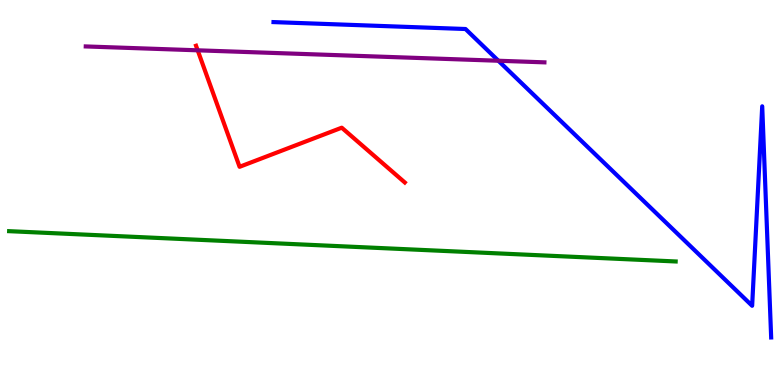[{'lines': ['blue', 'red'], 'intersections': []}, {'lines': ['green', 'red'], 'intersections': []}, {'lines': ['purple', 'red'], 'intersections': [{'x': 2.55, 'y': 8.69}]}, {'lines': ['blue', 'green'], 'intersections': []}, {'lines': ['blue', 'purple'], 'intersections': [{'x': 6.43, 'y': 8.42}]}, {'lines': ['green', 'purple'], 'intersections': []}]